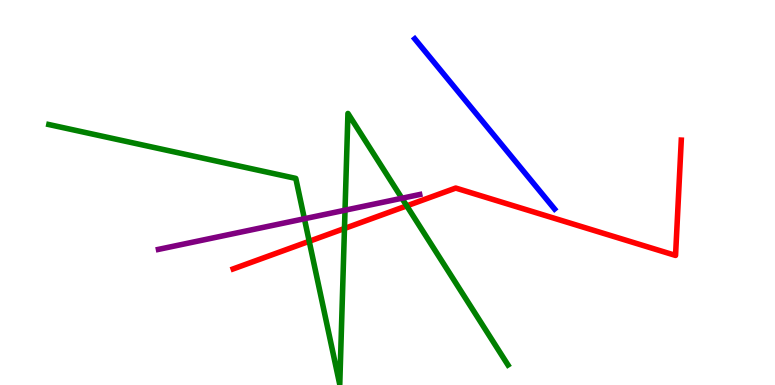[{'lines': ['blue', 'red'], 'intersections': []}, {'lines': ['green', 'red'], 'intersections': [{'x': 3.99, 'y': 3.73}, {'x': 4.44, 'y': 4.07}, {'x': 5.25, 'y': 4.65}]}, {'lines': ['purple', 'red'], 'intersections': []}, {'lines': ['blue', 'green'], 'intersections': []}, {'lines': ['blue', 'purple'], 'intersections': []}, {'lines': ['green', 'purple'], 'intersections': [{'x': 3.93, 'y': 4.32}, {'x': 4.45, 'y': 4.54}, {'x': 5.19, 'y': 4.85}]}]